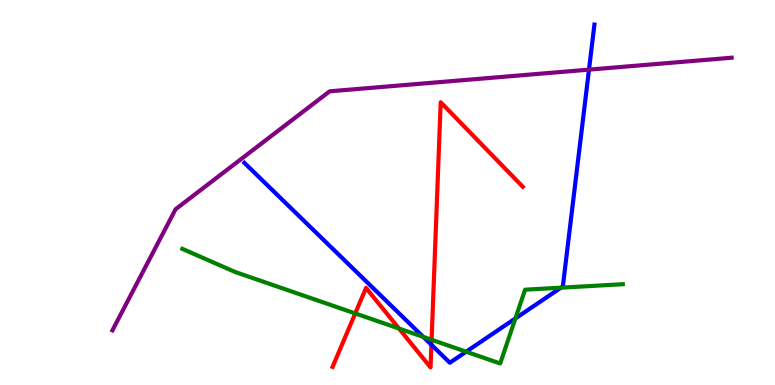[{'lines': ['blue', 'red'], 'intersections': [{'x': 5.57, 'y': 1.04}]}, {'lines': ['green', 'red'], 'intersections': [{'x': 4.58, 'y': 1.86}, {'x': 5.15, 'y': 1.47}, {'x': 5.57, 'y': 1.17}]}, {'lines': ['purple', 'red'], 'intersections': []}, {'lines': ['blue', 'green'], 'intersections': [{'x': 5.46, 'y': 1.25}, {'x': 6.01, 'y': 0.865}, {'x': 6.65, 'y': 1.73}, {'x': 7.24, 'y': 2.53}]}, {'lines': ['blue', 'purple'], 'intersections': [{'x': 7.6, 'y': 8.19}]}, {'lines': ['green', 'purple'], 'intersections': []}]